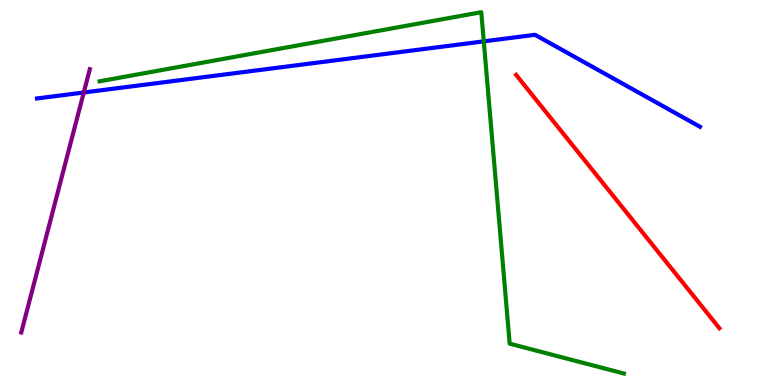[{'lines': ['blue', 'red'], 'intersections': []}, {'lines': ['green', 'red'], 'intersections': []}, {'lines': ['purple', 'red'], 'intersections': []}, {'lines': ['blue', 'green'], 'intersections': [{'x': 6.24, 'y': 8.93}]}, {'lines': ['blue', 'purple'], 'intersections': [{'x': 1.08, 'y': 7.6}]}, {'lines': ['green', 'purple'], 'intersections': []}]